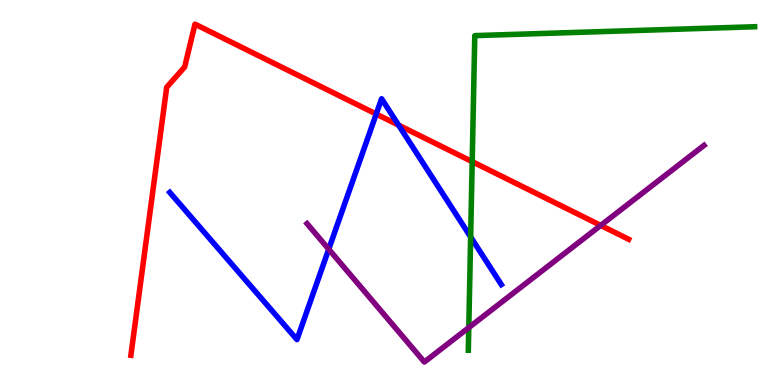[{'lines': ['blue', 'red'], 'intersections': [{'x': 4.85, 'y': 7.04}, {'x': 5.14, 'y': 6.75}]}, {'lines': ['green', 'red'], 'intersections': [{'x': 6.09, 'y': 5.8}]}, {'lines': ['purple', 'red'], 'intersections': [{'x': 7.75, 'y': 4.15}]}, {'lines': ['blue', 'green'], 'intersections': [{'x': 6.07, 'y': 3.85}]}, {'lines': ['blue', 'purple'], 'intersections': [{'x': 4.24, 'y': 3.53}]}, {'lines': ['green', 'purple'], 'intersections': [{'x': 6.05, 'y': 1.49}]}]